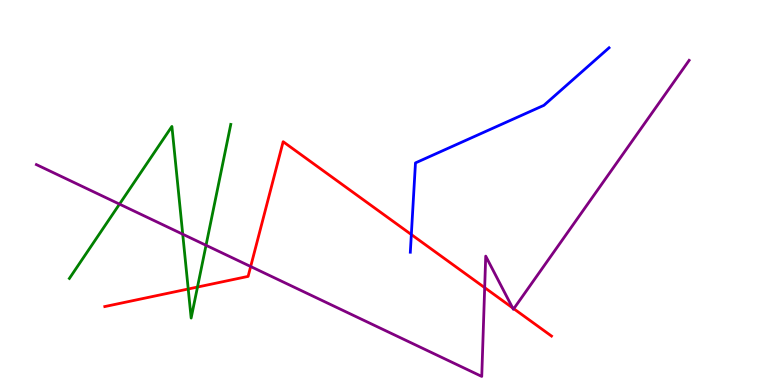[{'lines': ['blue', 'red'], 'intersections': [{'x': 5.31, 'y': 3.91}]}, {'lines': ['green', 'red'], 'intersections': [{'x': 2.43, 'y': 2.49}, {'x': 2.55, 'y': 2.54}]}, {'lines': ['purple', 'red'], 'intersections': [{'x': 3.23, 'y': 3.08}, {'x': 6.25, 'y': 2.53}, {'x': 6.61, 'y': 2.0}, {'x': 6.63, 'y': 1.98}]}, {'lines': ['blue', 'green'], 'intersections': []}, {'lines': ['blue', 'purple'], 'intersections': []}, {'lines': ['green', 'purple'], 'intersections': [{'x': 1.54, 'y': 4.7}, {'x': 2.36, 'y': 3.92}, {'x': 2.66, 'y': 3.63}]}]